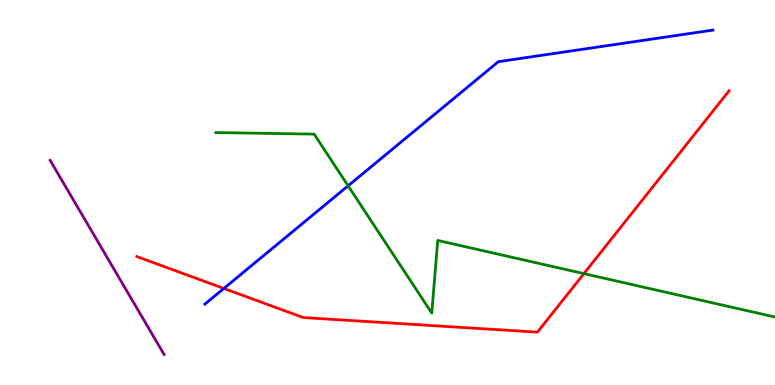[{'lines': ['blue', 'red'], 'intersections': [{'x': 2.89, 'y': 2.51}]}, {'lines': ['green', 'red'], 'intersections': [{'x': 7.53, 'y': 2.89}]}, {'lines': ['purple', 'red'], 'intersections': []}, {'lines': ['blue', 'green'], 'intersections': [{'x': 4.49, 'y': 5.17}]}, {'lines': ['blue', 'purple'], 'intersections': []}, {'lines': ['green', 'purple'], 'intersections': []}]